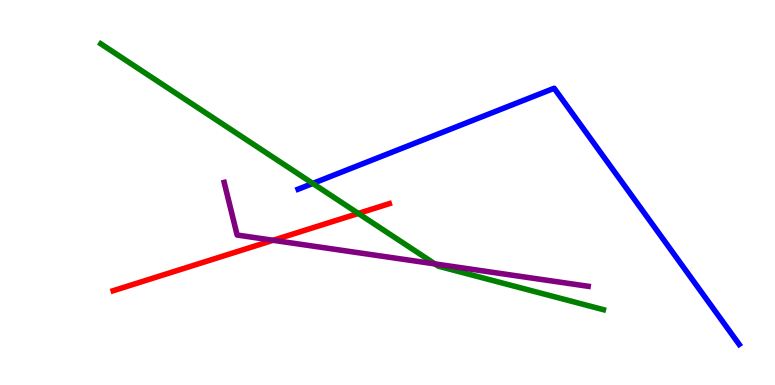[{'lines': ['blue', 'red'], 'intersections': []}, {'lines': ['green', 'red'], 'intersections': [{'x': 4.62, 'y': 4.46}]}, {'lines': ['purple', 'red'], 'intersections': [{'x': 3.52, 'y': 3.76}]}, {'lines': ['blue', 'green'], 'intersections': [{'x': 4.04, 'y': 5.24}]}, {'lines': ['blue', 'purple'], 'intersections': []}, {'lines': ['green', 'purple'], 'intersections': [{'x': 5.61, 'y': 3.15}]}]